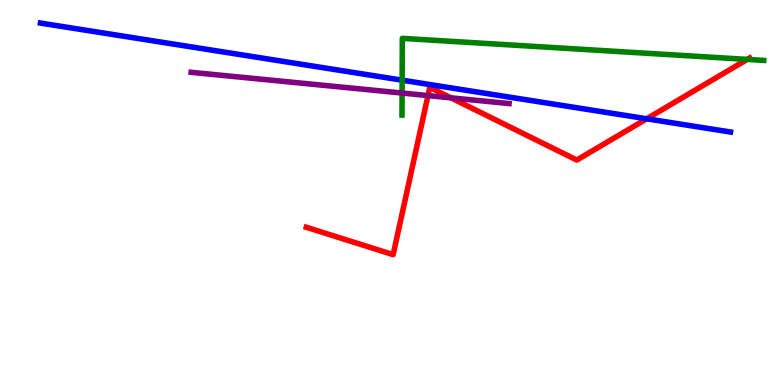[{'lines': ['blue', 'red'], 'intersections': [{'x': 8.34, 'y': 6.91}]}, {'lines': ['green', 'red'], 'intersections': [{'x': 9.64, 'y': 8.46}]}, {'lines': ['purple', 'red'], 'intersections': [{'x': 5.52, 'y': 7.52}, {'x': 5.82, 'y': 7.46}]}, {'lines': ['blue', 'green'], 'intersections': [{'x': 5.19, 'y': 7.92}]}, {'lines': ['blue', 'purple'], 'intersections': []}, {'lines': ['green', 'purple'], 'intersections': [{'x': 5.19, 'y': 7.58}]}]